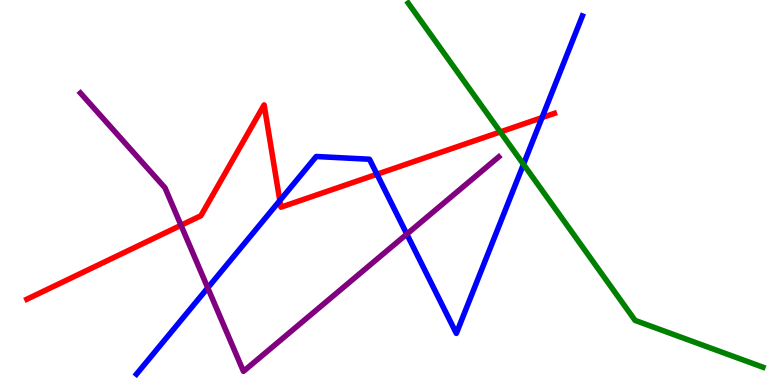[{'lines': ['blue', 'red'], 'intersections': [{'x': 3.61, 'y': 4.79}, {'x': 4.86, 'y': 5.47}, {'x': 6.99, 'y': 6.94}]}, {'lines': ['green', 'red'], 'intersections': [{'x': 6.46, 'y': 6.57}]}, {'lines': ['purple', 'red'], 'intersections': [{'x': 2.34, 'y': 4.15}]}, {'lines': ['blue', 'green'], 'intersections': [{'x': 6.75, 'y': 5.73}]}, {'lines': ['blue', 'purple'], 'intersections': [{'x': 2.68, 'y': 2.52}, {'x': 5.25, 'y': 3.92}]}, {'lines': ['green', 'purple'], 'intersections': []}]